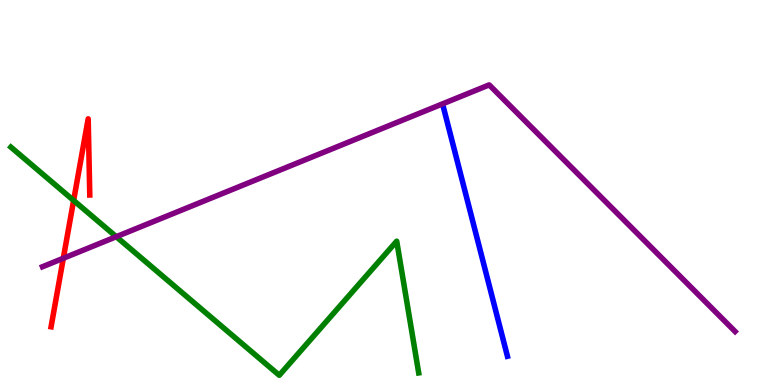[{'lines': ['blue', 'red'], 'intersections': []}, {'lines': ['green', 'red'], 'intersections': [{'x': 0.95, 'y': 4.79}]}, {'lines': ['purple', 'red'], 'intersections': [{'x': 0.817, 'y': 3.29}]}, {'lines': ['blue', 'green'], 'intersections': []}, {'lines': ['blue', 'purple'], 'intersections': []}, {'lines': ['green', 'purple'], 'intersections': [{'x': 1.5, 'y': 3.85}]}]